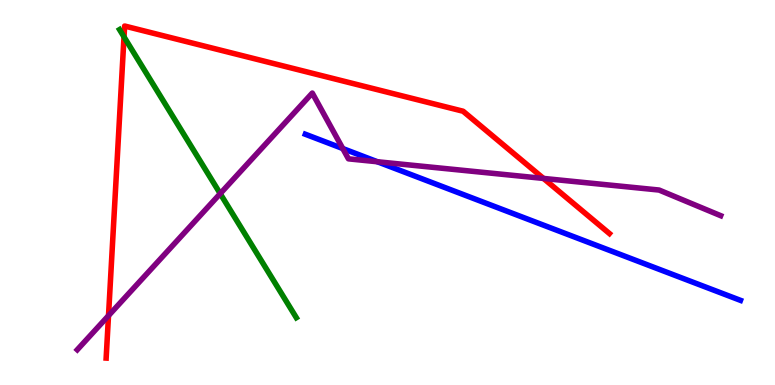[{'lines': ['blue', 'red'], 'intersections': []}, {'lines': ['green', 'red'], 'intersections': [{'x': 1.6, 'y': 9.04}]}, {'lines': ['purple', 'red'], 'intersections': [{'x': 1.4, 'y': 1.8}, {'x': 7.01, 'y': 5.37}]}, {'lines': ['blue', 'green'], 'intersections': []}, {'lines': ['blue', 'purple'], 'intersections': [{'x': 4.42, 'y': 6.14}, {'x': 4.87, 'y': 5.8}]}, {'lines': ['green', 'purple'], 'intersections': [{'x': 2.84, 'y': 4.97}]}]